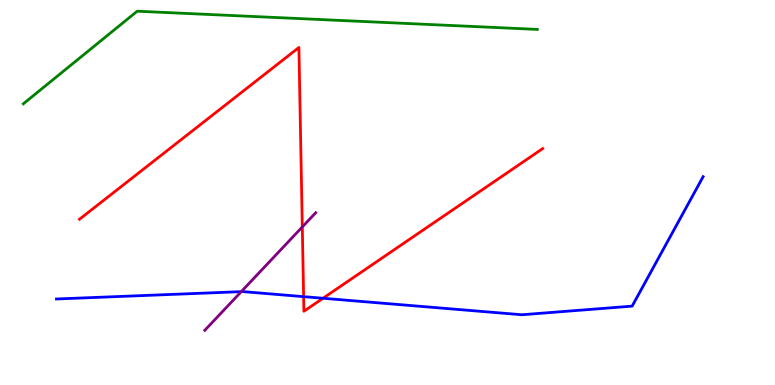[{'lines': ['blue', 'red'], 'intersections': [{'x': 3.92, 'y': 2.29}, {'x': 4.17, 'y': 2.25}]}, {'lines': ['green', 'red'], 'intersections': []}, {'lines': ['purple', 'red'], 'intersections': [{'x': 3.9, 'y': 4.11}]}, {'lines': ['blue', 'green'], 'intersections': []}, {'lines': ['blue', 'purple'], 'intersections': [{'x': 3.11, 'y': 2.42}]}, {'lines': ['green', 'purple'], 'intersections': []}]